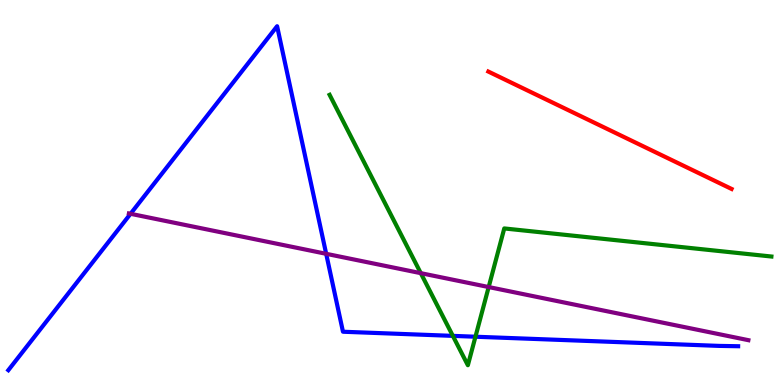[{'lines': ['blue', 'red'], 'intersections': []}, {'lines': ['green', 'red'], 'intersections': []}, {'lines': ['purple', 'red'], 'intersections': []}, {'lines': ['blue', 'green'], 'intersections': [{'x': 5.84, 'y': 1.28}, {'x': 6.13, 'y': 1.25}]}, {'lines': ['blue', 'purple'], 'intersections': [{'x': 1.68, 'y': 4.45}, {'x': 4.21, 'y': 3.41}]}, {'lines': ['green', 'purple'], 'intersections': [{'x': 5.43, 'y': 2.9}, {'x': 6.31, 'y': 2.54}]}]